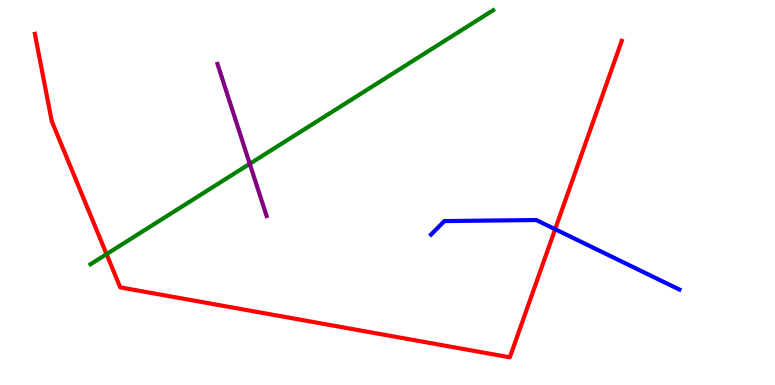[{'lines': ['blue', 'red'], 'intersections': [{'x': 7.16, 'y': 4.05}]}, {'lines': ['green', 'red'], 'intersections': [{'x': 1.37, 'y': 3.4}]}, {'lines': ['purple', 'red'], 'intersections': []}, {'lines': ['blue', 'green'], 'intersections': []}, {'lines': ['blue', 'purple'], 'intersections': []}, {'lines': ['green', 'purple'], 'intersections': [{'x': 3.22, 'y': 5.75}]}]